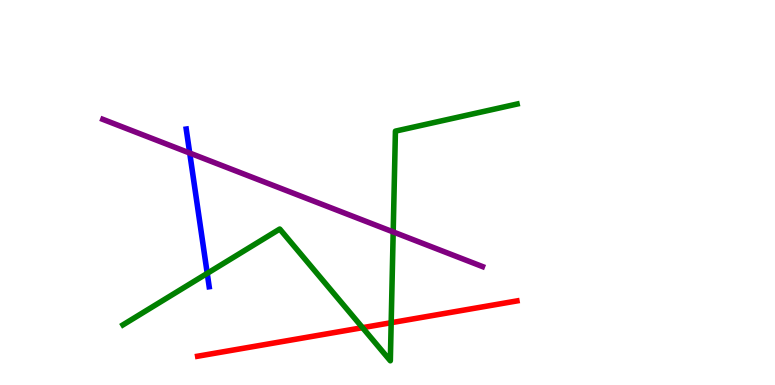[{'lines': ['blue', 'red'], 'intersections': []}, {'lines': ['green', 'red'], 'intersections': [{'x': 4.68, 'y': 1.49}, {'x': 5.05, 'y': 1.62}]}, {'lines': ['purple', 'red'], 'intersections': []}, {'lines': ['blue', 'green'], 'intersections': [{'x': 2.67, 'y': 2.9}]}, {'lines': ['blue', 'purple'], 'intersections': [{'x': 2.45, 'y': 6.02}]}, {'lines': ['green', 'purple'], 'intersections': [{'x': 5.07, 'y': 3.98}]}]